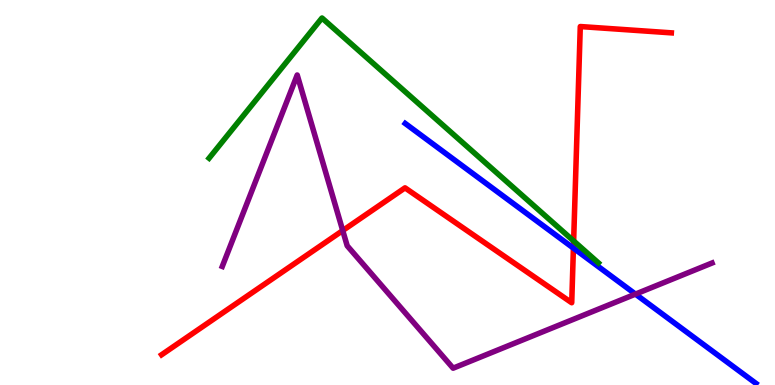[{'lines': ['blue', 'red'], 'intersections': [{'x': 7.4, 'y': 3.56}]}, {'lines': ['green', 'red'], 'intersections': [{'x': 7.4, 'y': 3.74}]}, {'lines': ['purple', 'red'], 'intersections': [{'x': 4.42, 'y': 4.01}]}, {'lines': ['blue', 'green'], 'intersections': []}, {'lines': ['blue', 'purple'], 'intersections': [{'x': 8.2, 'y': 2.36}]}, {'lines': ['green', 'purple'], 'intersections': []}]